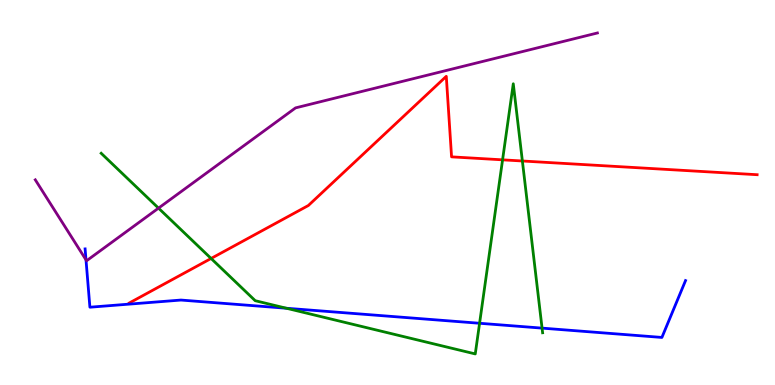[{'lines': ['blue', 'red'], 'intersections': []}, {'lines': ['green', 'red'], 'intersections': [{'x': 2.72, 'y': 3.29}, {'x': 6.48, 'y': 5.85}, {'x': 6.74, 'y': 5.82}]}, {'lines': ['purple', 'red'], 'intersections': []}, {'lines': ['blue', 'green'], 'intersections': [{'x': 3.7, 'y': 1.99}, {'x': 6.19, 'y': 1.6}, {'x': 6.99, 'y': 1.48}]}, {'lines': ['blue', 'purple'], 'intersections': [{'x': 1.11, 'y': 3.25}]}, {'lines': ['green', 'purple'], 'intersections': [{'x': 2.05, 'y': 4.59}]}]